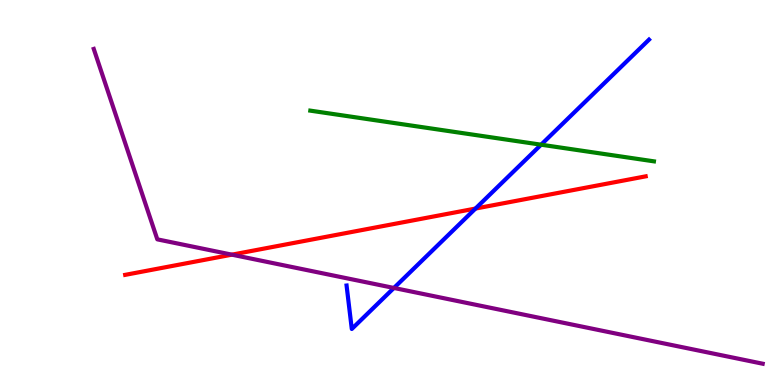[{'lines': ['blue', 'red'], 'intersections': [{'x': 6.14, 'y': 4.58}]}, {'lines': ['green', 'red'], 'intersections': []}, {'lines': ['purple', 'red'], 'intersections': [{'x': 2.99, 'y': 3.39}]}, {'lines': ['blue', 'green'], 'intersections': [{'x': 6.98, 'y': 6.24}]}, {'lines': ['blue', 'purple'], 'intersections': [{'x': 5.08, 'y': 2.52}]}, {'lines': ['green', 'purple'], 'intersections': []}]